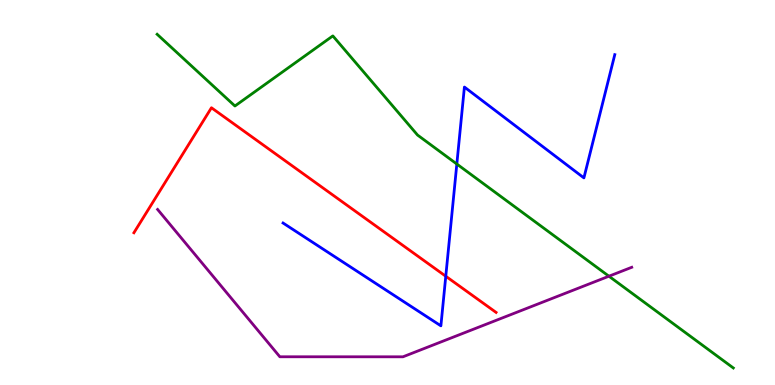[{'lines': ['blue', 'red'], 'intersections': [{'x': 5.75, 'y': 2.82}]}, {'lines': ['green', 'red'], 'intersections': []}, {'lines': ['purple', 'red'], 'intersections': []}, {'lines': ['blue', 'green'], 'intersections': [{'x': 5.89, 'y': 5.74}]}, {'lines': ['blue', 'purple'], 'intersections': []}, {'lines': ['green', 'purple'], 'intersections': [{'x': 7.86, 'y': 2.83}]}]